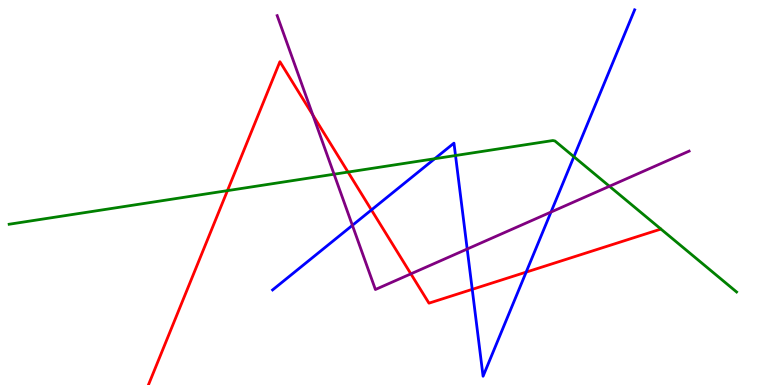[{'lines': ['blue', 'red'], 'intersections': [{'x': 4.79, 'y': 4.55}, {'x': 6.09, 'y': 2.48}, {'x': 6.79, 'y': 2.93}]}, {'lines': ['green', 'red'], 'intersections': [{'x': 2.93, 'y': 5.05}, {'x': 4.49, 'y': 5.53}]}, {'lines': ['purple', 'red'], 'intersections': [{'x': 4.04, 'y': 7.01}, {'x': 5.3, 'y': 2.89}]}, {'lines': ['blue', 'green'], 'intersections': [{'x': 5.61, 'y': 5.88}, {'x': 5.88, 'y': 5.96}, {'x': 7.4, 'y': 5.93}]}, {'lines': ['blue', 'purple'], 'intersections': [{'x': 4.55, 'y': 4.15}, {'x': 6.03, 'y': 3.53}, {'x': 7.11, 'y': 4.49}]}, {'lines': ['green', 'purple'], 'intersections': [{'x': 4.31, 'y': 5.47}, {'x': 7.86, 'y': 5.16}]}]